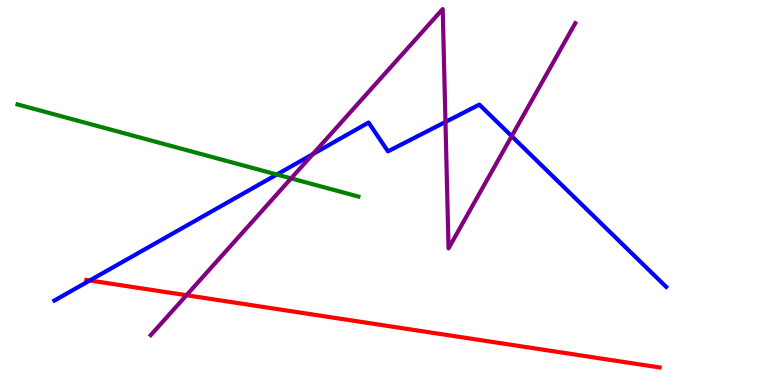[{'lines': ['blue', 'red'], 'intersections': [{'x': 1.16, 'y': 2.71}]}, {'lines': ['green', 'red'], 'intersections': []}, {'lines': ['purple', 'red'], 'intersections': [{'x': 2.41, 'y': 2.33}]}, {'lines': ['blue', 'green'], 'intersections': [{'x': 3.57, 'y': 5.47}]}, {'lines': ['blue', 'purple'], 'intersections': [{'x': 4.04, 'y': 6.0}, {'x': 5.75, 'y': 6.83}, {'x': 6.6, 'y': 6.46}]}, {'lines': ['green', 'purple'], 'intersections': [{'x': 3.76, 'y': 5.37}]}]